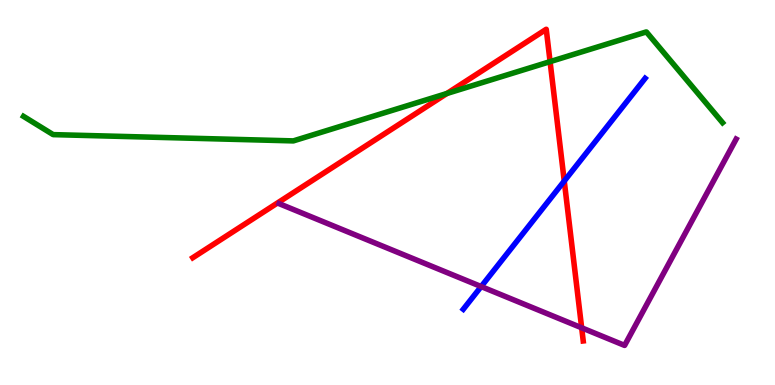[{'lines': ['blue', 'red'], 'intersections': [{'x': 7.28, 'y': 5.3}]}, {'lines': ['green', 'red'], 'intersections': [{'x': 5.77, 'y': 7.57}, {'x': 7.1, 'y': 8.4}]}, {'lines': ['purple', 'red'], 'intersections': [{'x': 7.51, 'y': 1.49}]}, {'lines': ['blue', 'green'], 'intersections': []}, {'lines': ['blue', 'purple'], 'intersections': [{'x': 6.21, 'y': 2.56}]}, {'lines': ['green', 'purple'], 'intersections': []}]